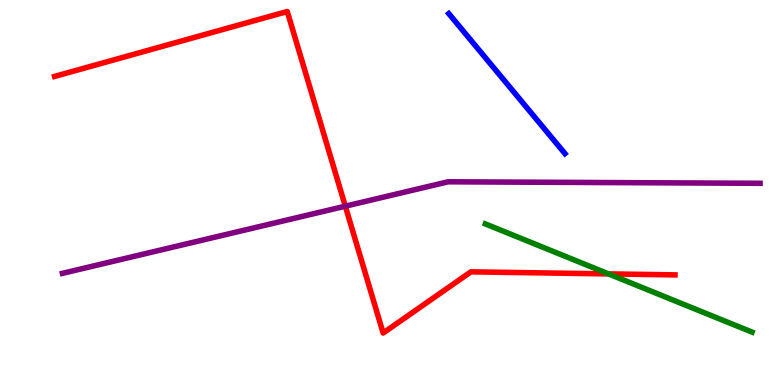[{'lines': ['blue', 'red'], 'intersections': []}, {'lines': ['green', 'red'], 'intersections': [{'x': 7.85, 'y': 2.89}]}, {'lines': ['purple', 'red'], 'intersections': [{'x': 4.46, 'y': 4.64}]}, {'lines': ['blue', 'green'], 'intersections': []}, {'lines': ['blue', 'purple'], 'intersections': []}, {'lines': ['green', 'purple'], 'intersections': []}]